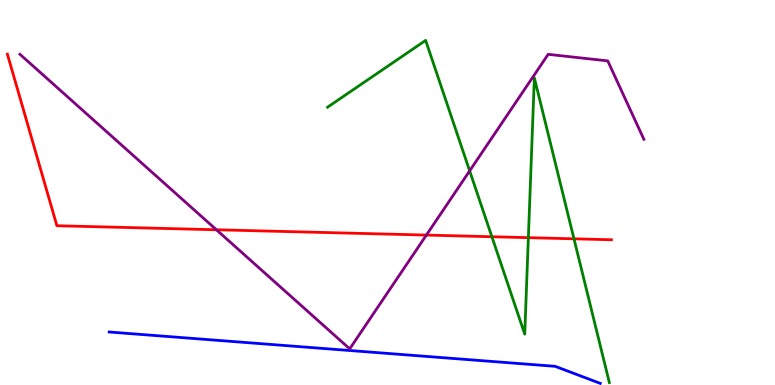[{'lines': ['blue', 'red'], 'intersections': []}, {'lines': ['green', 'red'], 'intersections': [{'x': 6.35, 'y': 3.85}, {'x': 6.82, 'y': 3.83}, {'x': 7.41, 'y': 3.8}]}, {'lines': ['purple', 'red'], 'intersections': [{'x': 2.79, 'y': 4.03}, {'x': 5.5, 'y': 3.89}]}, {'lines': ['blue', 'green'], 'intersections': []}, {'lines': ['blue', 'purple'], 'intersections': []}, {'lines': ['green', 'purple'], 'intersections': [{'x': 6.06, 'y': 5.56}]}]